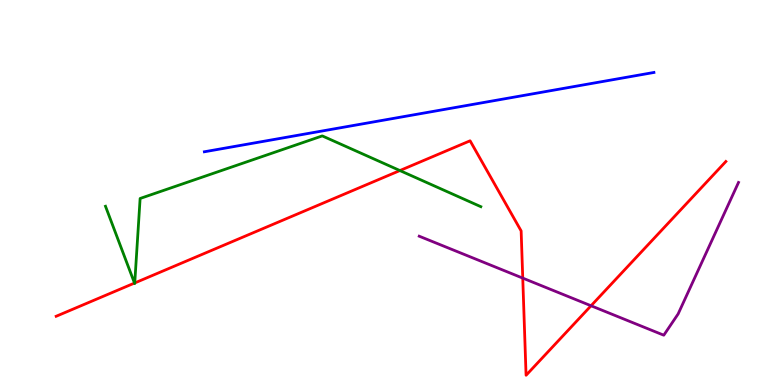[{'lines': ['blue', 'red'], 'intersections': []}, {'lines': ['green', 'red'], 'intersections': [{'x': 1.74, 'y': 2.65}, {'x': 1.74, 'y': 2.65}, {'x': 5.16, 'y': 5.57}]}, {'lines': ['purple', 'red'], 'intersections': [{'x': 6.75, 'y': 2.78}, {'x': 7.63, 'y': 2.06}]}, {'lines': ['blue', 'green'], 'intersections': []}, {'lines': ['blue', 'purple'], 'intersections': []}, {'lines': ['green', 'purple'], 'intersections': []}]